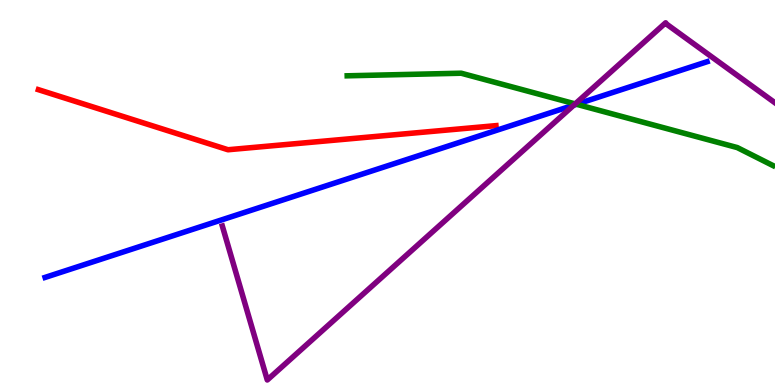[{'lines': ['blue', 'red'], 'intersections': []}, {'lines': ['green', 'red'], 'intersections': []}, {'lines': ['purple', 'red'], 'intersections': []}, {'lines': ['blue', 'green'], 'intersections': [{'x': 7.44, 'y': 7.29}]}, {'lines': ['blue', 'purple'], 'intersections': [{'x': 7.4, 'y': 7.27}]}, {'lines': ['green', 'purple'], 'intersections': [{'x': 7.42, 'y': 7.3}]}]